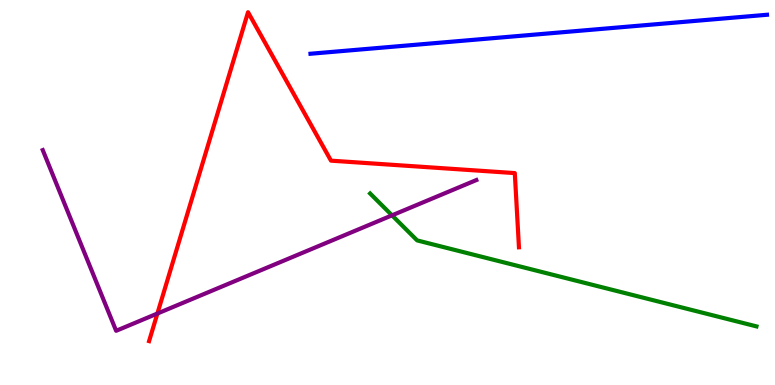[{'lines': ['blue', 'red'], 'intersections': []}, {'lines': ['green', 'red'], 'intersections': []}, {'lines': ['purple', 'red'], 'intersections': [{'x': 2.03, 'y': 1.86}]}, {'lines': ['blue', 'green'], 'intersections': []}, {'lines': ['blue', 'purple'], 'intersections': []}, {'lines': ['green', 'purple'], 'intersections': [{'x': 5.06, 'y': 4.41}]}]